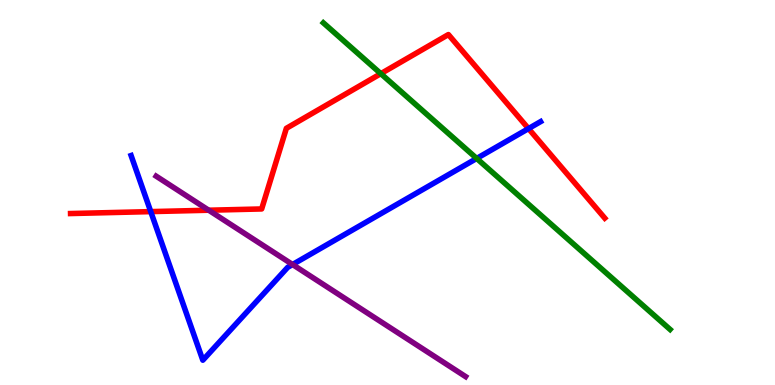[{'lines': ['blue', 'red'], 'intersections': [{'x': 1.95, 'y': 4.5}, {'x': 6.82, 'y': 6.66}]}, {'lines': ['green', 'red'], 'intersections': [{'x': 4.91, 'y': 8.09}]}, {'lines': ['purple', 'red'], 'intersections': [{'x': 2.69, 'y': 4.54}]}, {'lines': ['blue', 'green'], 'intersections': [{'x': 6.15, 'y': 5.88}]}, {'lines': ['blue', 'purple'], 'intersections': [{'x': 3.77, 'y': 3.13}]}, {'lines': ['green', 'purple'], 'intersections': []}]